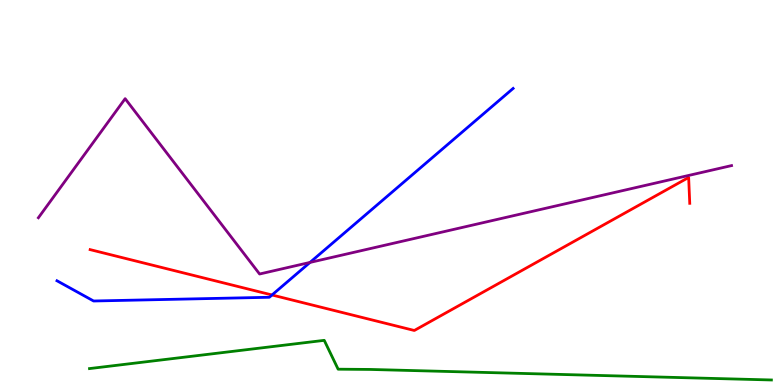[{'lines': ['blue', 'red'], 'intersections': [{'x': 3.51, 'y': 2.34}]}, {'lines': ['green', 'red'], 'intersections': []}, {'lines': ['purple', 'red'], 'intersections': []}, {'lines': ['blue', 'green'], 'intersections': []}, {'lines': ['blue', 'purple'], 'intersections': [{'x': 4.0, 'y': 3.18}]}, {'lines': ['green', 'purple'], 'intersections': []}]